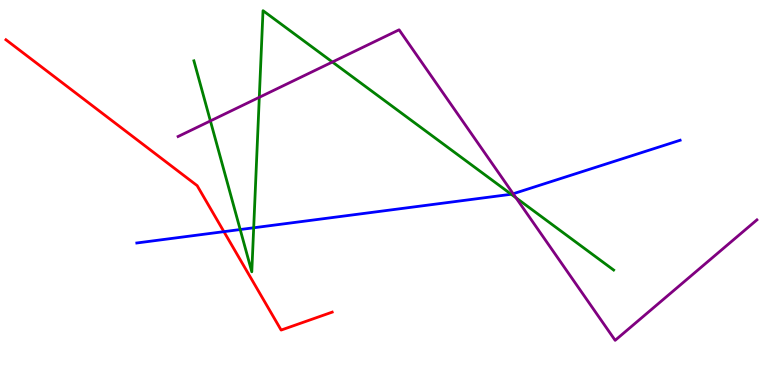[{'lines': ['blue', 'red'], 'intersections': [{'x': 2.89, 'y': 3.98}]}, {'lines': ['green', 'red'], 'intersections': []}, {'lines': ['purple', 'red'], 'intersections': []}, {'lines': ['blue', 'green'], 'intersections': [{'x': 3.1, 'y': 4.04}, {'x': 3.27, 'y': 4.08}, {'x': 6.6, 'y': 4.95}]}, {'lines': ['blue', 'purple'], 'intersections': [{'x': 6.62, 'y': 4.97}]}, {'lines': ['green', 'purple'], 'intersections': [{'x': 2.71, 'y': 6.86}, {'x': 3.35, 'y': 7.47}, {'x': 4.29, 'y': 8.39}, {'x': 6.66, 'y': 4.86}]}]